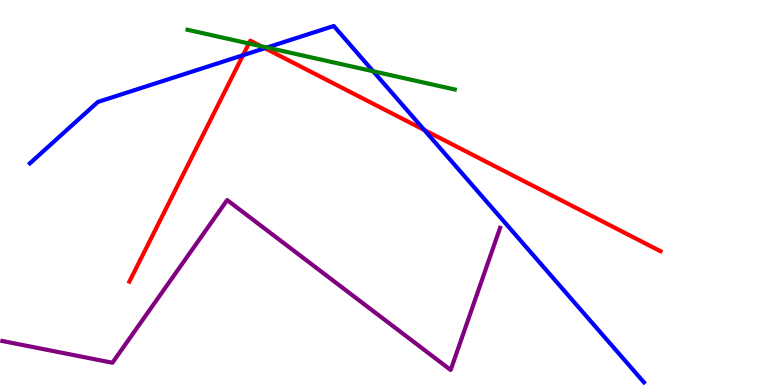[{'lines': ['blue', 'red'], 'intersections': [{'x': 3.14, 'y': 8.57}, {'x': 3.42, 'y': 8.75}, {'x': 5.47, 'y': 6.62}]}, {'lines': ['green', 'red'], 'intersections': [{'x': 3.21, 'y': 8.87}, {'x': 3.37, 'y': 8.8}]}, {'lines': ['purple', 'red'], 'intersections': []}, {'lines': ['blue', 'green'], 'intersections': [{'x': 3.44, 'y': 8.77}, {'x': 4.82, 'y': 8.15}]}, {'lines': ['blue', 'purple'], 'intersections': []}, {'lines': ['green', 'purple'], 'intersections': []}]